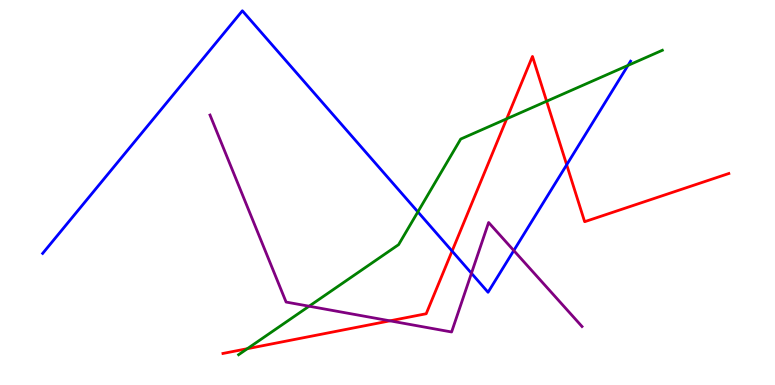[{'lines': ['blue', 'red'], 'intersections': [{'x': 5.83, 'y': 3.48}, {'x': 7.31, 'y': 5.72}]}, {'lines': ['green', 'red'], 'intersections': [{'x': 3.19, 'y': 0.943}, {'x': 6.54, 'y': 6.91}, {'x': 7.05, 'y': 7.37}]}, {'lines': ['purple', 'red'], 'intersections': [{'x': 5.03, 'y': 1.67}]}, {'lines': ['blue', 'green'], 'intersections': [{'x': 5.39, 'y': 4.5}, {'x': 8.1, 'y': 8.3}]}, {'lines': ['blue', 'purple'], 'intersections': [{'x': 6.08, 'y': 2.9}, {'x': 6.63, 'y': 3.49}]}, {'lines': ['green', 'purple'], 'intersections': [{'x': 3.99, 'y': 2.05}]}]